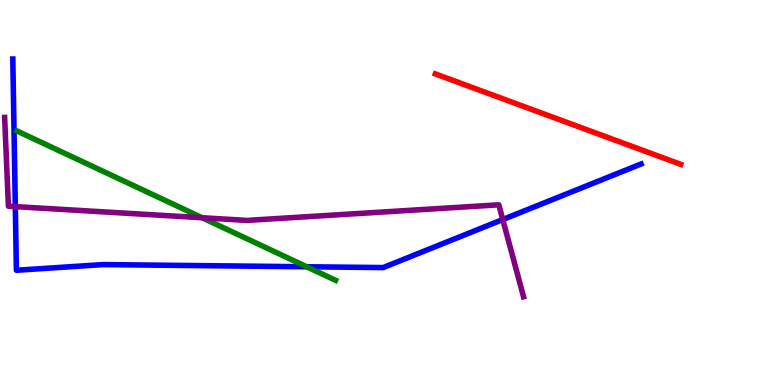[{'lines': ['blue', 'red'], 'intersections': []}, {'lines': ['green', 'red'], 'intersections': []}, {'lines': ['purple', 'red'], 'intersections': []}, {'lines': ['blue', 'green'], 'intersections': [{'x': 3.96, 'y': 3.07}]}, {'lines': ['blue', 'purple'], 'intersections': [{'x': 0.198, 'y': 4.63}, {'x': 6.49, 'y': 4.3}]}, {'lines': ['green', 'purple'], 'intersections': [{'x': 2.61, 'y': 4.34}]}]